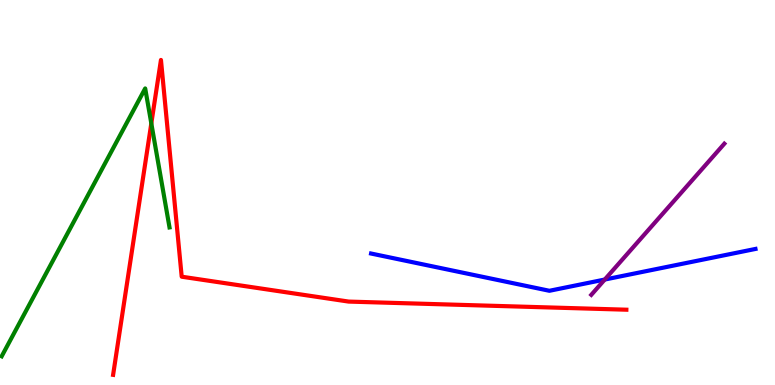[{'lines': ['blue', 'red'], 'intersections': []}, {'lines': ['green', 'red'], 'intersections': [{'x': 1.95, 'y': 6.79}]}, {'lines': ['purple', 'red'], 'intersections': []}, {'lines': ['blue', 'green'], 'intersections': []}, {'lines': ['blue', 'purple'], 'intersections': [{'x': 7.8, 'y': 2.74}]}, {'lines': ['green', 'purple'], 'intersections': []}]